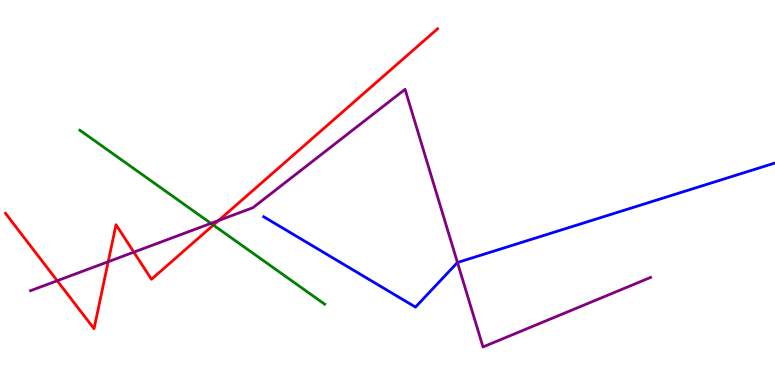[{'lines': ['blue', 'red'], 'intersections': []}, {'lines': ['green', 'red'], 'intersections': [{'x': 2.75, 'y': 4.15}]}, {'lines': ['purple', 'red'], 'intersections': [{'x': 0.738, 'y': 2.71}, {'x': 1.4, 'y': 3.2}, {'x': 1.73, 'y': 3.45}, {'x': 2.82, 'y': 4.27}]}, {'lines': ['blue', 'green'], 'intersections': []}, {'lines': ['blue', 'purple'], 'intersections': [{'x': 5.9, 'y': 3.18}]}, {'lines': ['green', 'purple'], 'intersections': [{'x': 2.72, 'y': 4.2}]}]